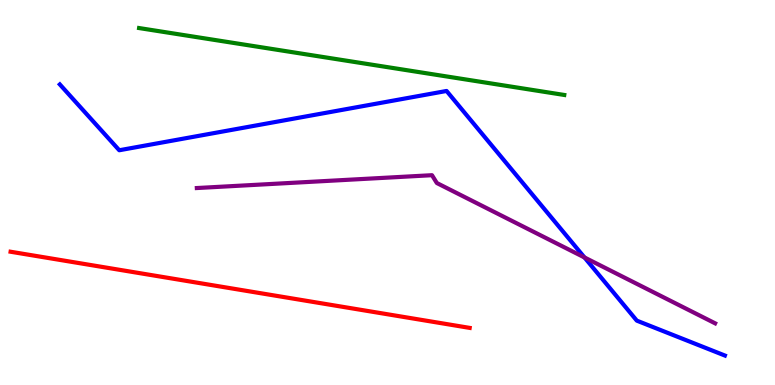[{'lines': ['blue', 'red'], 'intersections': []}, {'lines': ['green', 'red'], 'intersections': []}, {'lines': ['purple', 'red'], 'intersections': []}, {'lines': ['blue', 'green'], 'intersections': []}, {'lines': ['blue', 'purple'], 'intersections': [{'x': 7.54, 'y': 3.31}]}, {'lines': ['green', 'purple'], 'intersections': []}]